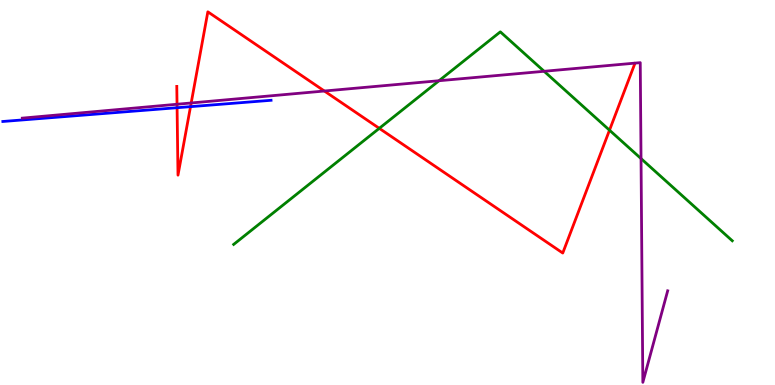[{'lines': ['blue', 'red'], 'intersections': [{'x': 2.28, 'y': 7.2}, {'x': 2.46, 'y': 7.23}]}, {'lines': ['green', 'red'], 'intersections': [{'x': 4.89, 'y': 6.67}, {'x': 7.86, 'y': 6.62}]}, {'lines': ['purple', 'red'], 'intersections': [{'x': 2.28, 'y': 7.29}, {'x': 2.47, 'y': 7.33}, {'x': 4.19, 'y': 7.64}]}, {'lines': ['blue', 'green'], 'intersections': []}, {'lines': ['blue', 'purple'], 'intersections': []}, {'lines': ['green', 'purple'], 'intersections': [{'x': 5.66, 'y': 7.9}, {'x': 7.02, 'y': 8.15}, {'x': 8.27, 'y': 5.88}]}]